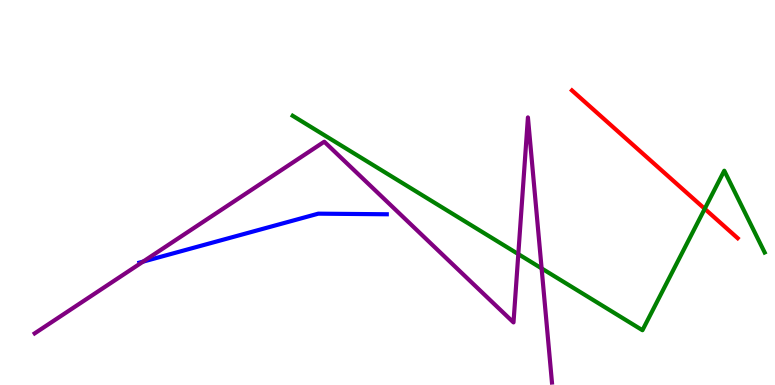[{'lines': ['blue', 'red'], 'intersections': []}, {'lines': ['green', 'red'], 'intersections': [{'x': 9.09, 'y': 4.58}]}, {'lines': ['purple', 'red'], 'intersections': []}, {'lines': ['blue', 'green'], 'intersections': []}, {'lines': ['blue', 'purple'], 'intersections': [{'x': 1.85, 'y': 3.2}]}, {'lines': ['green', 'purple'], 'intersections': [{'x': 6.69, 'y': 3.4}, {'x': 6.99, 'y': 3.03}]}]